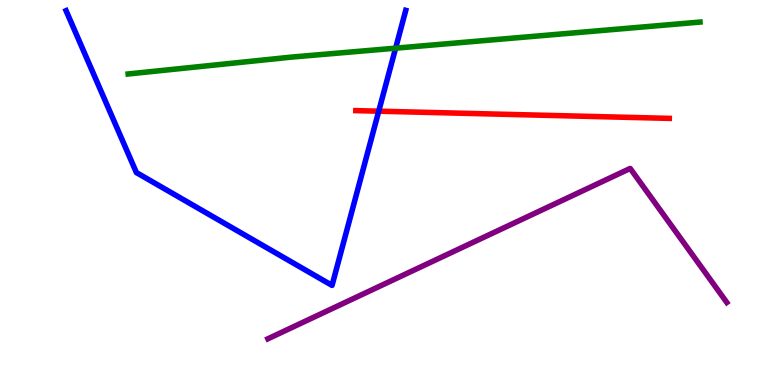[{'lines': ['blue', 'red'], 'intersections': [{'x': 4.89, 'y': 7.11}]}, {'lines': ['green', 'red'], 'intersections': []}, {'lines': ['purple', 'red'], 'intersections': []}, {'lines': ['blue', 'green'], 'intersections': [{'x': 5.1, 'y': 8.75}]}, {'lines': ['blue', 'purple'], 'intersections': []}, {'lines': ['green', 'purple'], 'intersections': []}]